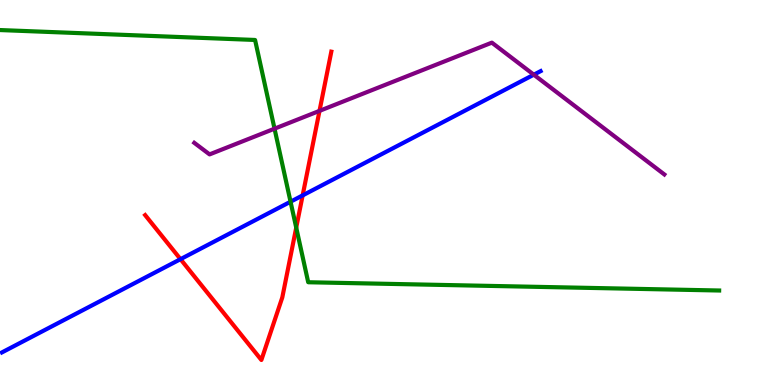[{'lines': ['blue', 'red'], 'intersections': [{'x': 2.33, 'y': 3.27}, {'x': 3.91, 'y': 4.92}]}, {'lines': ['green', 'red'], 'intersections': [{'x': 3.82, 'y': 4.09}]}, {'lines': ['purple', 'red'], 'intersections': [{'x': 4.12, 'y': 7.12}]}, {'lines': ['blue', 'green'], 'intersections': [{'x': 3.75, 'y': 4.76}]}, {'lines': ['blue', 'purple'], 'intersections': [{'x': 6.89, 'y': 8.06}]}, {'lines': ['green', 'purple'], 'intersections': [{'x': 3.54, 'y': 6.66}]}]